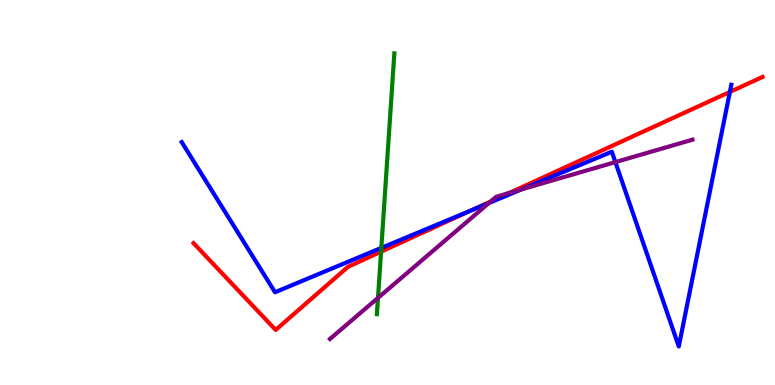[{'lines': ['blue', 'red'], 'intersections': [{'x': 6.08, 'y': 4.53}, {'x': 9.42, 'y': 7.61}]}, {'lines': ['green', 'red'], 'intersections': [{'x': 4.92, 'y': 3.46}]}, {'lines': ['purple', 'red'], 'intersections': [{'x': 6.33, 'y': 4.77}, {'x': 6.57, 'y': 4.99}]}, {'lines': ['blue', 'green'], 'intersections': [{'x': 4.92, 'y': 3.56}]}, {'lines': ['blue', 'purple'], 'intersections': [{'x': 6.31, 'y': 4.73}, {'x': 6.73, 'y': 5.08}, {'x': 7.94, 'y': 5.79}]}, {'lines': ['green', 'purple'], 'intersections': [{'x': 4.88, 'y': 2.26}]}]